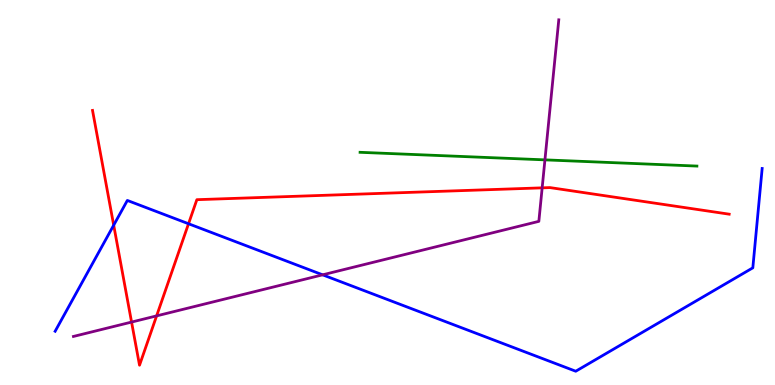[{'lines': ['blue', 'red'], 'intersections': [{'x': 1.47, 'y': 4.15}, {'x': 2.43, 'y': 4.19}]}, {'lines': ['green', 'red'], 'intersections': []}, {'lines': ['purple', 'red'], 'intersections': [{'x': 1.7, 'y': 1.63}, {'x': 2.02, 'y': 1.8}, {'x': 7.0, 'y': 5.12}]}, {'lines': ['blue', 'green'], 'intersections': []}, {'lines': ['blue', 'purple'], 'intersections': [{'x': 4.16, 'y': 2.86}]}, {'lines': ['green', 'purple'], 'intersections': [{'x': 7.03, 'y': 5.85}]}]